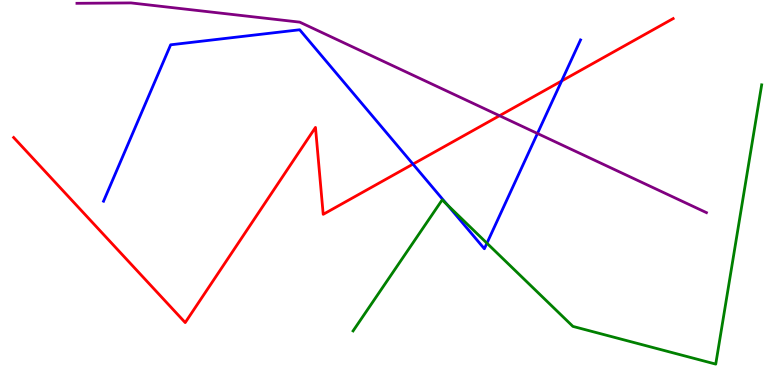[{'lines': ['blue', 'red'], 'intersections': [{'x': 5.33, 'y': 5.74}, {'x': 7.25, 'y': 7.9}]}, {'lines': ['green', 'red'], 'intersections': []}, {'lines': ['purple', 'red'], 'intersections': [{'x': 6.45, 'y': 6.99}]}, {'lines': ['blue', 'green'], 'intersections': [{'x': 5.77, 'y': 4.68}, {'x': 6.28, 'y': 3.68}]}, {'lines': ['blue', 'purple'], 'intersections': [{'x': 6.93, 'y': 6.53}]}, {'lines': ['green', 'purple'], 'intersections': []}]